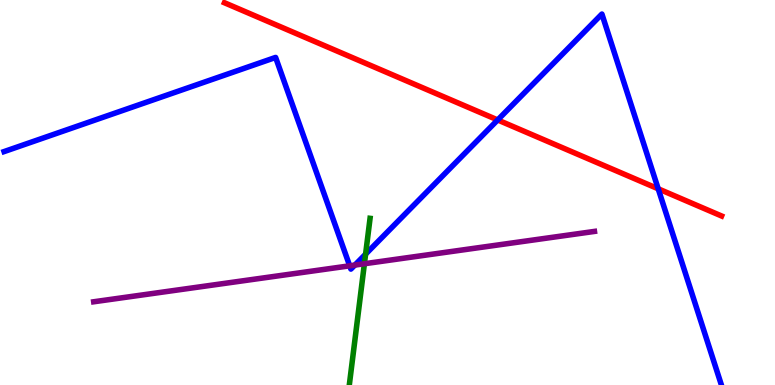[{'lines': ['blue', 'red'], 'intersections': [{'x': 6.42, 'y': 6.88}, {'x': 8.49, 'y': 5.1}]}, {'lines': ['green', 'red'], 'intersections': []}, {'lines': ['purple', 'red'], 'intersections': []}, {'lines': ['blue', 'green'], 'intersections': [{'x': 4.72, 'y': 3.4}]}, {'lines': ['blue', 'purple'], 'intersections': [{'x': 4.51, 'y': 3.1}, {'x': 4.58, 'y': 3.11}]}, {'lines': ['green', 'purple'], 'intersections': [{'x': 4.7, 'y': 3.15}]}]